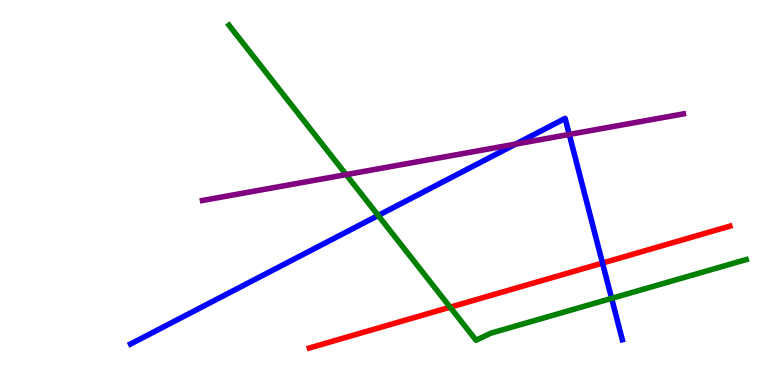[{'lines': ['blue', 'red'], 'intersections': [{'x': 7.77, 'y': 3.17}]}, {'lines': ['green', 'red'], 'intersections': [{'x': 5.81, 'y': 2.02}]}, {'lines': ['purple', 'red'], 'intersections': []}, {'lines': ['blue', 'green'], 'intersections': [{'x': 4.88, 'y': 4.4}, {'x': 7.89, 'y': 2.25}]}, {'lines': ['blue', 'purple'], 'intersections': [{'x': 6.65, 'y': 6.26}, {'x': 7.35, 'y': 6.51}]}, {'lines': ['green', 'purple'], 'intersections': [{'x': 4.47, 'y': 5.46}]}]